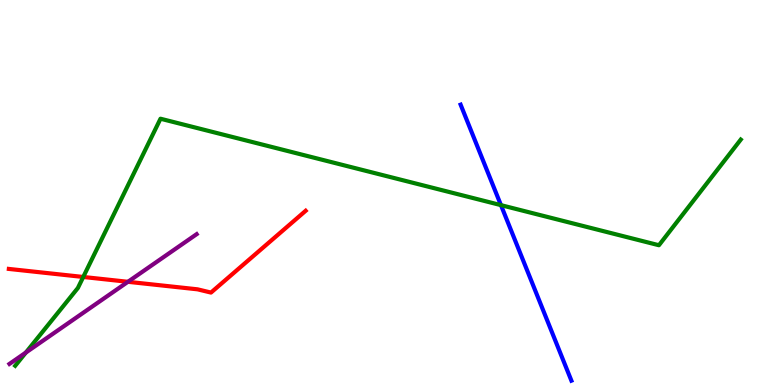[{'lines': ['blue', 'red'], 'intersections': []}, {'lines': ['green', 'red'], 'intersections': [{'x': 1.07, 'y': 2.81}]}, {'lines': ['purple', 'red'], 'intersections': [{'x': 1.65, 'y': 2.68}]}, {'lines': ['blue', 'green'], 'intersections': [{'x': 6.46, 'y': 4.67}]}, {'lines': ['blue', 'purple'], 'intersections': []}, {'lines': ['green', 'purple'], 'intersections': [{'x': 0.334, 'y': 0.843}]}]